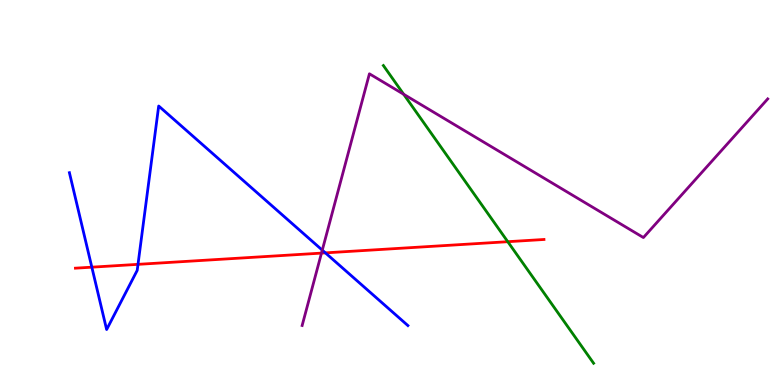[{'lines': ['blue', 'red'], 'intersections': [{'x': 1.18, 'y': 3.06}, {'x': 1.78, 'y': 3.13}, {'x': 4.2, 'y': 3.43}]}, {'lines': ['green', 'red'], 'intersections': [{'x': 6.55, 'y': 3.72}]}, {'lines': ['purple', 'red'], 'intersections': [{'x': 4.15, 'y': 3.43}]}, {'lines': ['blue', 'green'], 'intersections': []}, {'lines': ['blue', 'purple'], 'intersections': [{'x': 4.16, 'y': 3.5}]}, {'lines': ['green', 'purple'], 'intersections': [{'x': 5.21, 'y': 7.55}]}]